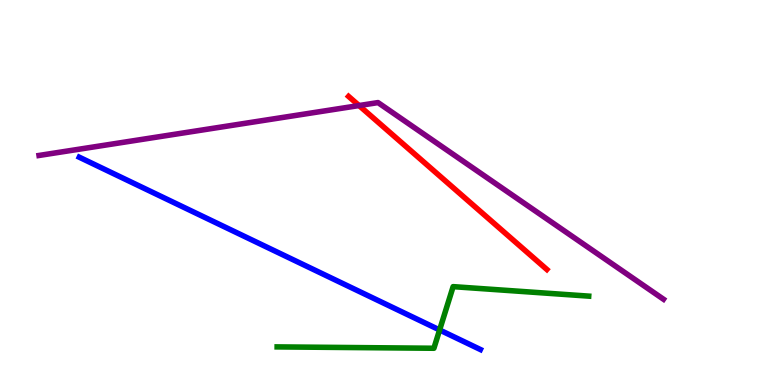[{'lines': ['blue', 'red'], 'intersections': []}, {'lines': ['green', 'red'], 'intersections': []}, {'lines': ['purple', 'red'], 'intersections': [{'x': 4.63, 'y': 7.26}]}, {'lines': ['blue', 'green'], 'intersections': [{'x': 5.67, 'y': 1.43}]}, {'lines': ['blue', 'purple'], 'intersections': []}, {'lines': ['green', 'purple'], 'intersections': []}]